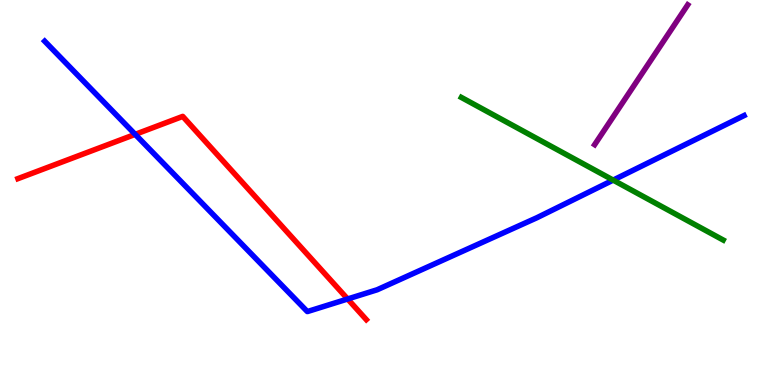[{'lines': ['blue', 'red'], 'intersections': [{'x': 1.74, 'y': 6.51}, {'x': 4.49, 'y': 2.23}]}, {'lines': ['green', 'red'], 'intersections': []}, {'lines': ['purple', 'red'], 'intersections': []}, {'lines': ['blue', 'green'], 'intersections': [{'x': 7.91, 'y': 5.32}]}, {'lines': ['blue', 'purple'], 'intersections': []}, {'lines': ['green', 'purple'], 'intersections': []}]